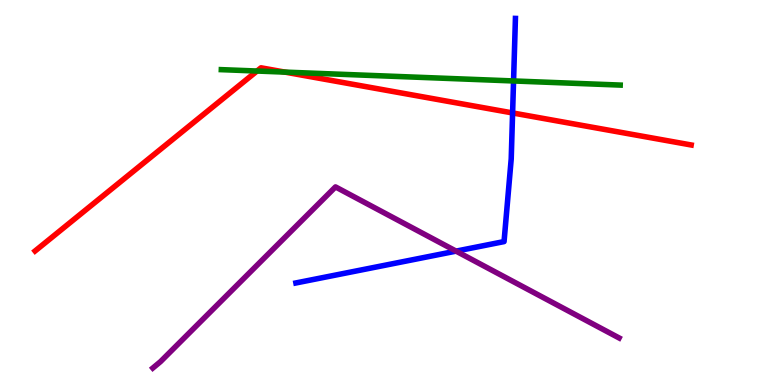[{'lines': ['blue', 'red'], 'intersections': [{'x': 6.61, 'y': 7.07}]}, {'lines': ['green', 'red'], 'intersections': [{'x': 3.32, 'y': 8.16}, {'x': 3.68, 'y': 8.13}]}, {'lines': ['purple', 'red'], 'intersections': []}, {'lines': ['blue', 'green'], 'intersections': [{'x': 6.63, 'y': 7.9}]}, {'lines': ['blue', 'purple'], 'intersections': [{'x': 5.88, 'y': 3.48}]}, {'lines': ['green', 'purple'], 'intersections': []}]